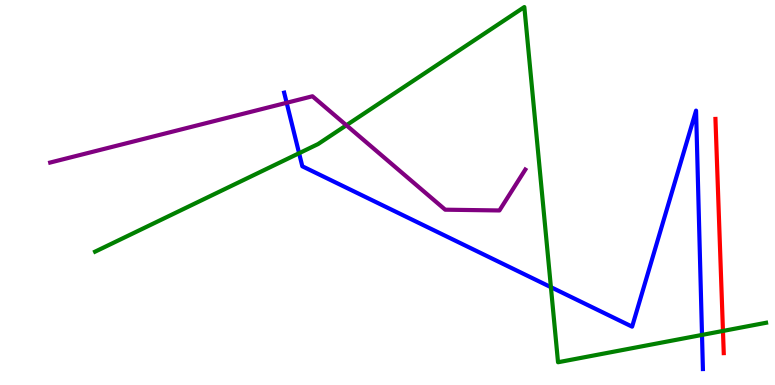[{'lines': ['blue', 'red'], 'intersections': []}, {'lines': ['green', 'red'], 'intersections': [{'x': 9.33, 'y': 1.4}]}, {'lines': ['purple', 'red'], 'intersections': []}, {'lines': ['blue', 'green'], 'intersections': [{'x': 3.86, 'y': 6.02}, {'x': 7.11, 'y': 2.54}, {'x': 9.06, 'y': 1.3}]}, {'lines': ['blue', 'purple'], 'intersections': [{'x': 3.7, 'y': 7.33}]}, {'lines': ['green', 'purple'], 'intersections': [{'x': 4.47, 'y': 6.75}]}]